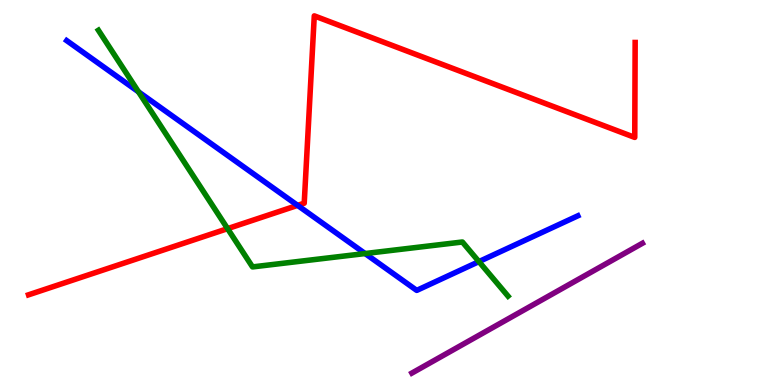[{'lines': ['blue', 'red'], 'intersections': [{'x': 3.84, 'y': 4.67}]}, {'lines': ['green', 'red'], 'intersections': [{'x': 2.94, 'y': 4.06}]}, {'lines': ['purple', 'red'], 'intersections': []}, {'lines': ['blue', 'green'], 'intersections': [{'x': 1.79, 'y': 7.61}, {'x': 4.71, 'y': 3.41}, {'x': 6.18, 'y': 3.21}]}, {'lines': ['blue', 'purple'], 'intersections': []}, {'lines': ['green', 'purple'], 'intersections': []}]